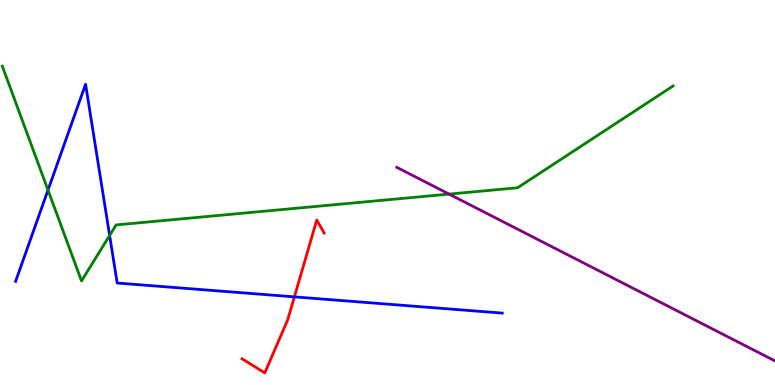[{'lines': ['blue', 'red'], 'intersections': [{'x': 3.8, 'y': 2.29}]}, {'lines': ['green', 'red'], 'intersections': []}, {'lines': ['purple', 'red'], 'intersections': []}, {'lines': ['blue', 'green'], 'intersections': [{'x': 0.619, 'y': 5.06}, {'x': 1.41, 'y': 3.88}]}, {'lines': ['blue', 'purple'], 'intersections': []}, {'lines': ['green', 'purple'], 'intersections': [{'x': 5.79, 'y': 4.96}]}]